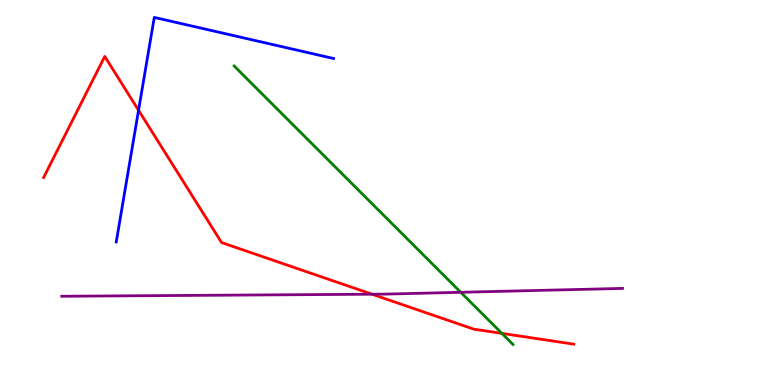[{'lines': ['blue', 'red'], 'intersections': [{'x': 1.79, 'y': 7.14}]}, {'lines': ['green', 'red'], 'intersections': [{'x': 6.48, 'y': 1.34}]}, {'lines': ['purple', 'red'], 'intersections': [{'x': 4.8, 'y': 2.36}]}, {'lines': ['blue', 'green'], 'intersections': []}, {'lines': ['blue', 'purple'], 'intersections': []}, {'lines': ['green', 'purple'], 'intersections': [{'x': 5.95, 'y': 2.41}]}]